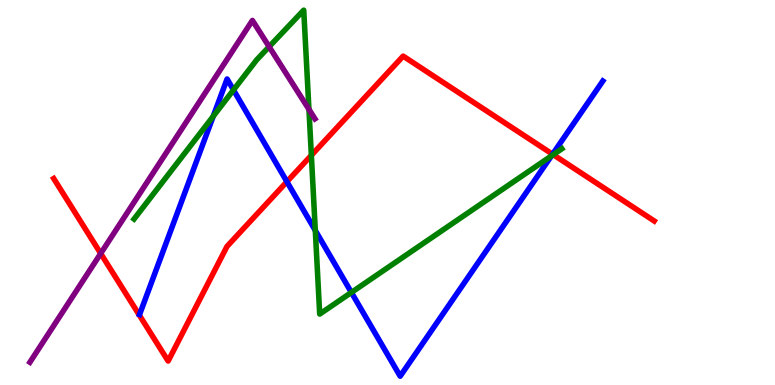[{'lines': ['blue', 'red'], 'intersections': [{'x': 3.7, 'y': 5.28}, {'x': 7.13, 'y': 5.99}]}, {'lines': ['green', 'red'], 'intersections': [{'x': 4.02, 'y': 5.97}, {'x': 7.14, 'y': 5.98}]}, {'lines': ['purple', 'red'], 'intersections': [{'x': 1.3, 'y': 3.42}]}, {'lines': ['blue', 'green'], 'intersections': [{'x': 2.75, 'y': 6.98}, {'x': 3.01, 'y': 7.66}, {'x': 4.07, 'y': 4.01}, {'x': 4.53, 'y': 2.4}, {'x': 7.11, 'y': 5.95}]}, {'lines': ['blue', 'purple'], 'intersections': []}, {'lines': ['green', 'purple'], 'intersections': [{'x': 3.47, 'y': 8.79}, {'x': 3.99, 'y': 7.16}]}]